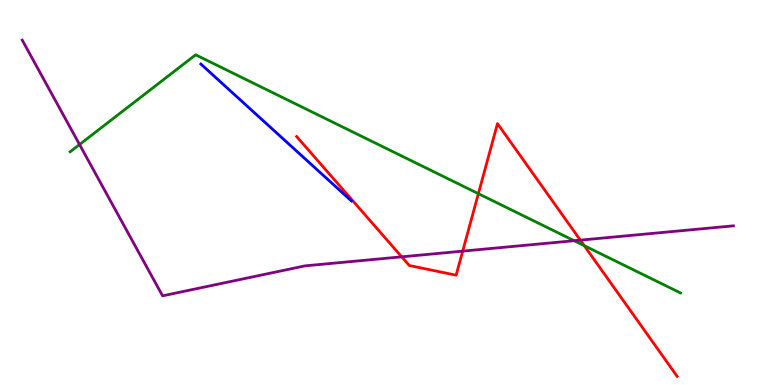[{'lines': ['blue', 'red'], 'intersections': []}, {'lines': ['green', 'red'], 'intersections': [{'x': 6.17, 'y': 4.97}, {'x': 7.54, 'y': 3.62}]}, {'lines': ['purple', 'red'], 'intersections': [{'x': 5.18, 'y': 3.33}, {'x': 5.97, 'y': 3.48}, {'x': 7.49, 'y': 3.76}]}, {'lines': ['blue', 'green'], 'intersections': []}, {'lines': ['blue', 'purple'], 'intersections': []}, {'lines': ['green', 'purple'], 'intersections': [{'x': 1.03, 'y': 6.25}, {'x': 7.41, 'y': 3.75}]}]